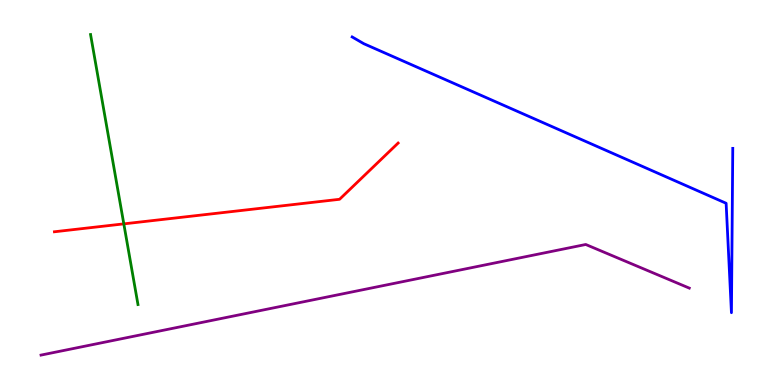[{'lines': ['blue', 'red'], 'intersections': []}, {'lines': ['green', 'red'], 'intersections': [{'x': 1.6, 'y': 4.19}]}, {'lines': ['purple', 'red'], 'intersections': []}, {'lines': ['blue', 'green'], 'intersections': []}, {'lines': ['blue', 'purple'], 'intersections': []}, {'lines': ['green', 'purple'], 'intersections': []}]